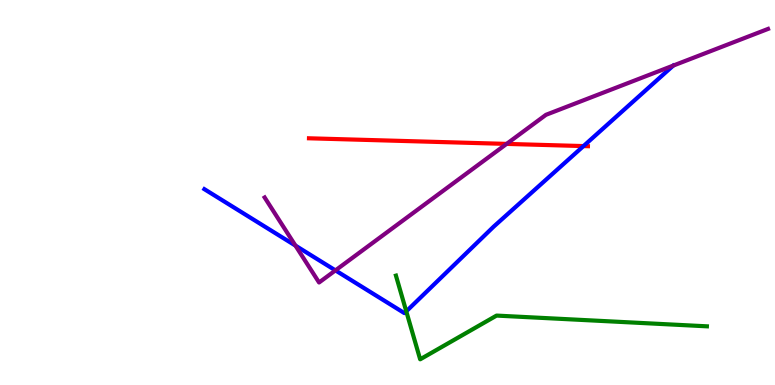[{'lines': ['blue', 'red'], 'intersections': [{'x': 7.53, 'y': 6.21}]}, {'lines': ['green', 'red'], 'intersections': []}, {'lines': ['purple', 'red'], 'intersections': [{'x': 6.54, 'y': 6.26}]}, {'lines': ['blue', 'green'], 'intersections': [{'x': 5.24, 'y': 1.91}]}, {'lines': ['blue', 'purple'], 'intersections': [{'x': 3.81, 'y': 3.62}, {'x': 4.33, 'y': 2.98}]}, {'lines': ['green', 'purple'], 'intersections': []}]